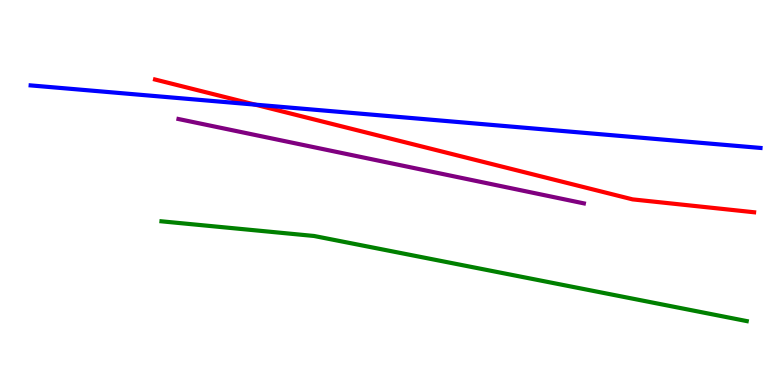[{'lines': ['blue', 'red'], 'intersections': [{'x': 3.29, 'y': 7.28}]}, {'lines': ['green', 'red'], 'intersections': []}, {'lines': ['purple', 'red'], 'intersections': []}, {'lines': ['blue', 'green'], 'intersections': []}, {'lines': ['blue', 'purple'], 'intersections': []}, {'lines': ['green', 'purple'], 'intersections': []}]